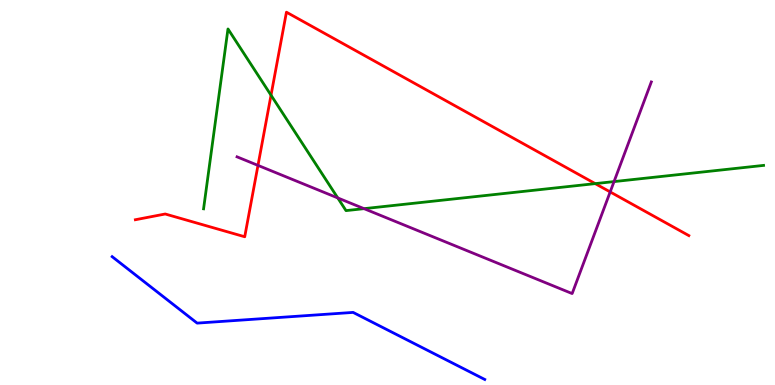[{'lines': ['blue', 'red'], 'intersections': []}, {'lines': ['green', 'red'], 'intersections': [{'x': 3.5, 'y': 7.53}, {'x': 7.68, 'y': 5.23}]}, {'lines': ['purple', 'red'], 'intersections': [{'x': 3.33, 'y': 5.7}, {'x': 7.87, 'y': 5.01}]}, {'lines': ['blue', 'green'], 'intersections': []}, {'lines': ['blue', 'purple'], 'intersections': []}, {'lines': ['green', 'purple'], 'intersections': [{'x': 4.36, 'y': 4.86}, {'x': 4.7, 'y': 4.58}, {'x': 7.92, 'y': 5.28}]}]